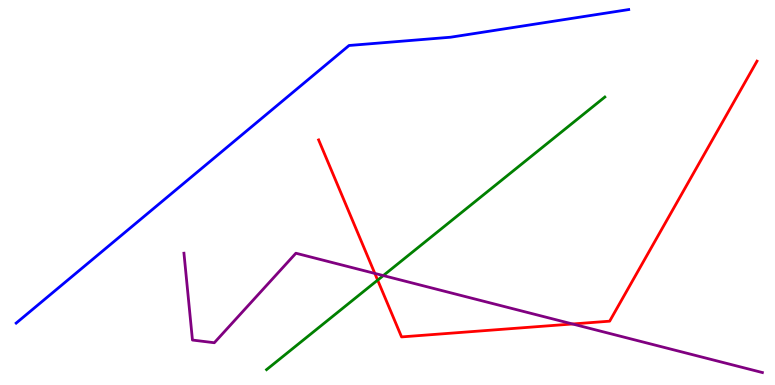[{'lines': ['blue', 'red'], 'intersections': []}, {'lines': ['green', 'red'], 'intersections': [{'x': 4.87, 'y': 2.72}]}, {'lines': ['purple', 'red'], 'intersections': [{'x': 4.84, 'y': 2.9}, {'x': 7.39, 'y': 1.58}]}, {'lines': ['blue', 'green'], 'intersections': []}, {'lines': ['blue', 'purple'], 'intersections': []}, {'lines': ['green', 'purple'], 'intersections': [{'x': 4.95, 'y': 2.84}]}]